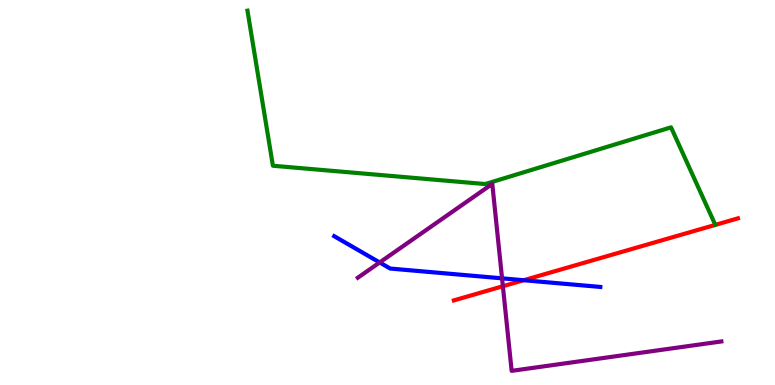[{'lines': ['blue', 'red'], 'intersections': [{'x': 6.76, 'y': 2.72}]}, {'lines': ['green', 'red'], 'intersections': []}, {'lines': ['purple', 'red'], 'intersections': [{'x': 6.49, 'y': 2.57}]}, {'lines': ['blue', 'green'], 'intersections': []}, {'lines': ['blue', 'purple'], 'intersections': [{'x': 4.9, 'y': 3.18}, {'x': 6.48, 'y': 2.77}]}, {'lines': ['green', 'purple'], 'intersections': []}]